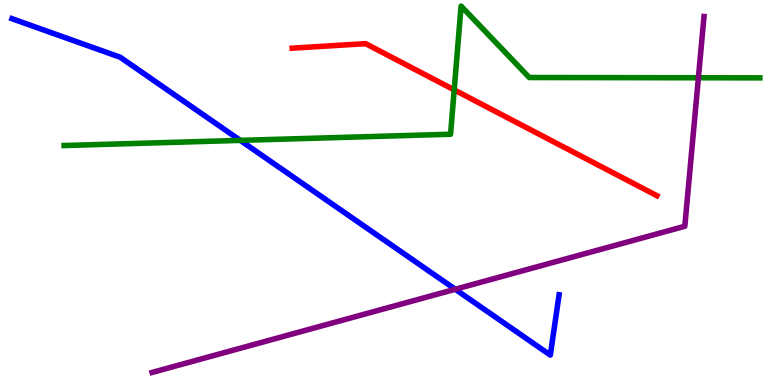[{'lines': ['blue', 'red'], 'intersections': []}, {'lines': ['green', 'red'], 'intersections': [{'x': 5.86, 'y': 7.67}]}, {'lines': ['purple', 'red'], 'intersections': []}, {'lines': ['blue', 'green'], 'intersections': [{'x': 3.1, 'y': 6.35}]}, {'lines': ['blue', 'purple'], 'intersections': [{'x': 5.87, 'y': 2.49}]}, {'lines': ['green', 'purple'], 'intersections': [{'x': 9.01, 'y': 7.98}]}]